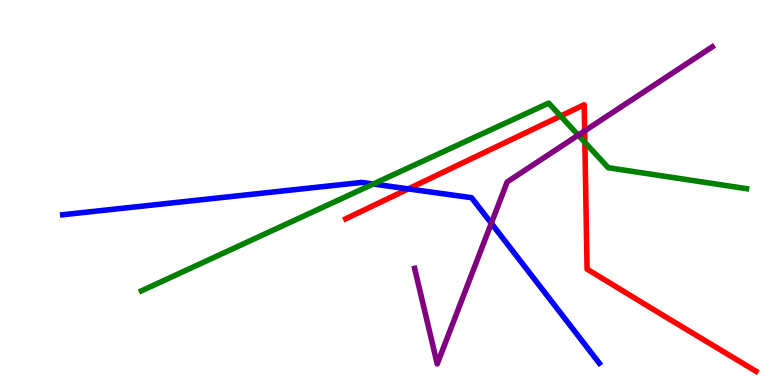[{'lines': ['blue', 'red'], 'intersections': [{'x': 5.27, 'y': 5.09}]}, {'lines': ['green', 'red'], 'intersections': [{'x': 7.23, 'y': 6.99}, {'x': 7.55, 'y': 6.3}]}, {'lines': ['purple', 'red'], 'intersections': [{'x': 7.54, 'y': 6.6}]}, {'lines': ['blue', 'green'], 'intersections': [{'x': 4.82, 'y': 5.22}]}, {'lines': ['blue', 'purple'], 'intersections': [{'x': 6.34, 'y': 4.2}]}, {'lines': ['green', 'purple'], 'intersections': [{'x': 7.46, 'y': 6.49}]}]